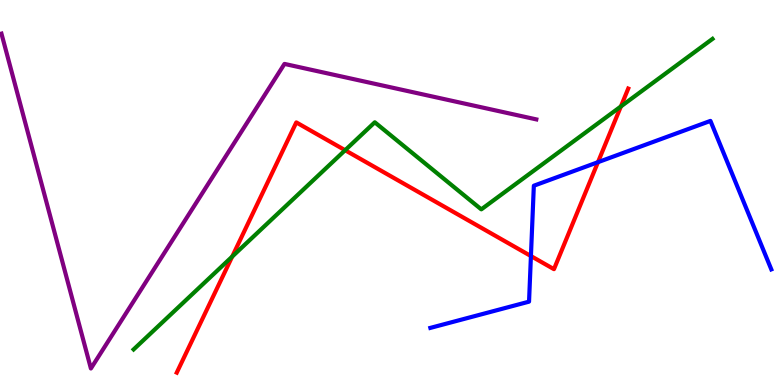[{'lines': ['blue', 'red'], 'intersections': [{'x': 6.85, 'y': 3.35}, {'x': 7.72, 'y': 5.79}]}, {'lines': ['green', 'red'], 'intersections': [{'x': 3.0, 'y': 3.34}, {'x': 4.45, 'y': 6.1}, {'x': 8.01, 'y': 7.24}]}, {'lines': ['purple', 'red'], 'intersections': []}, {'lines': ['blue', 'green'], 'intersections': []}, {'lines': ['blue', 'purple'], 'intersections': []}, {'lines': ['green', 'purple'], 'intersections': []}]